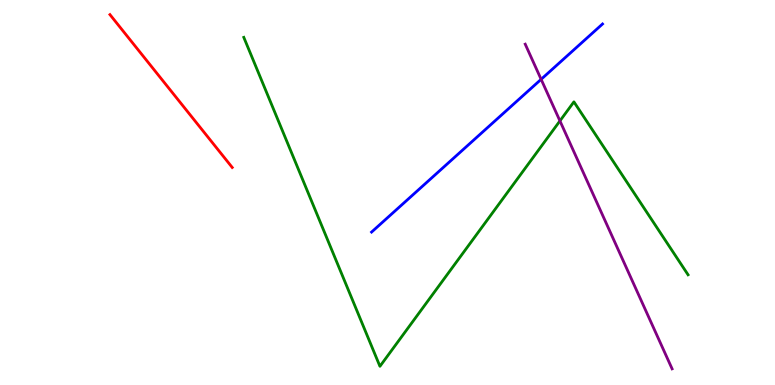[{'lines': ['blue', 'red'], 'intersections': []}, {'lines': ['green', 'red'], 'intersections': []}, {'lines': ['purple', 'red'], 'intersections': []}, {'lines': ['blue', 'green'], 'intersections': []}, {'lines': ['blue', 'purple'], 'intersections': [{'x': 6.98, 'y': 7.94}]}, {'lines': ['green', 'purple'], 'intersections': [{'x': 7.22, 'y': 6.86}]}]